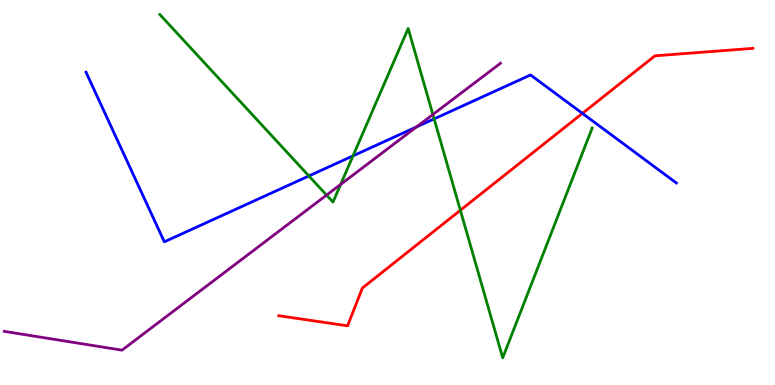[{'lines': ['blue', 'red'], 'intersections': [{'x': 7.51, 'y': 7.06}]}, {'lines': ['green', 'red'], 'intersections': [{'x': 5.94, 'y': 4.54}]}, {'lines': ['purple', 'red'], 'intersections': []}, {'lines': ['blue', 'green'], 'intersections': [{'x': 3.99, 'y': 5.43}, {'x': 4.56, 'y': 5.95}, {'x': 5.6, 'y': 6.91}]}, {'lines': ['blue', 'purple'], 'intersections': [{'x': 5.37, 'y': 6.7}]}, {'lines': ['green', 'purple'], 'intersections': [{'x': 4.21, 'y': 4.93}, {'x': 4.4, 'y': 5.21}, {'x': 5.59, 'y': 7.03}]}]